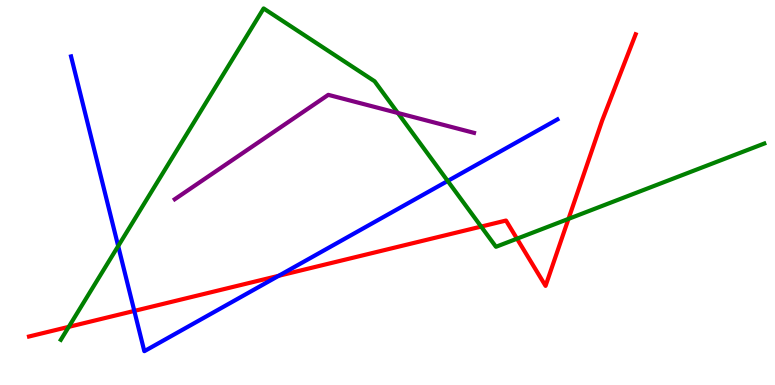[{'lines': ['blue', 'red'], 'intersections': [{'x': 1.73, 'y': 1.92}, {'x': 3.6, 'y': 2.84}]}, {'lines': ['green', 'red'], 'intersections': [{'x': 0.887, 'y': 1.51}, {'x': 6.21, 'y': 4.11}, {'x': 6.67, 'y': 3.8}, {'x': 7.34, 'y': 4.31}]}, {'lines': ['purple', 'red'], 'intersections': []}, {'lines': ['blue', 'green'], 'intersections': [{'x': 1.53, 'y': 3.61}, {'x': 5.78, 'y': 5.3}]}, {'lines': ['blue', 'purple'], 'intersections': []}, {'lines': ['green', 'purple'], 'intersections': [{'x': 5.13, 'y': 7.07}]}]